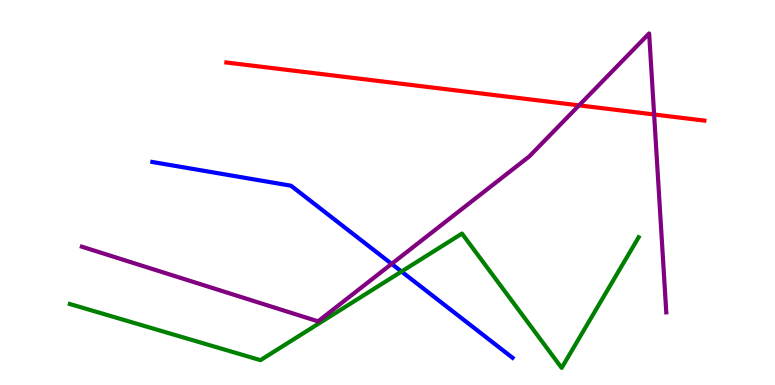[{'lines': ['blue', 'red'], 'intersections': []}, {'lines': ['green', 'red'], 'intersections': []}, {'lines': ['purple', 'red'], 'intersections': [{'x': 7.47, 'y': 7.26}, {'x': 8.44, 'y': 7.03}]}, {'lines': ['blue', 'green'], 'intersections': [{'x': 5.18, 'y': 2.95}]}, {'lines': ['blue', 'purple'], 'intersections': [{'x': 5.05, 'y': 3.15}]}, {'lines': ['green', 'purple'], 'intersections': []}]